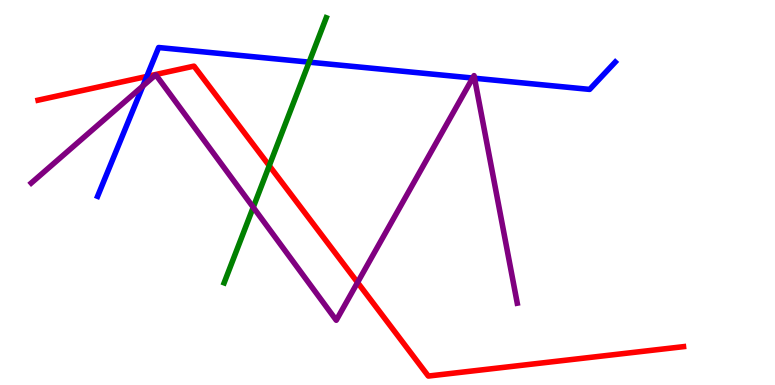[{'lines': ['blue', 'red'], 'intersections': [{'x': 1.89, 'y': 8.01}]}, {'lines': ['green', 'red'], 'intersections': [{'x': 3.47, 'y': 5.7}]}, {'lines': ['purple', 'red'], 'intersections': [{'x': 4.61, 'y': 2.66}]}, {'lines': ['blue', 'green'], 'intersections': [{'x': 3.99, 'y': 8.39}]}, {'lines': ['blue', 'purple'], 'intersections': [{'x': 1.84, 'y': 7.77}, {'x': 6.1, 'y': 7.97}, {'x': 6.12, 'y': 7.97}]}, {'lines': ['green', 'purple'], 'intersections': [{'x': 3.27, 'y': 4.62}]}]